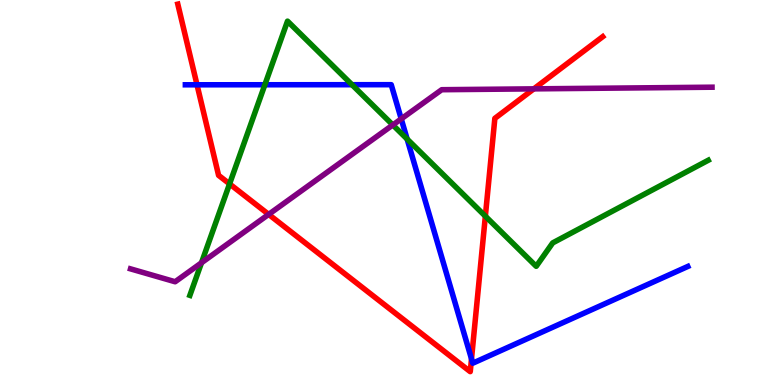[{'lines': ['blue', 'red'], 'intersections': [{'x': 2.54, 'y': 7.8}, {'x': 6.08, 'y': 0.678}]}, {'lines': ['green', 'red'], 'intersections': [{'x': 2.96, 'y': 5.22}, {'x': 6.26, 'y': 4.39}]}, {'lines': ['purple', 'red'], 'intersections': [{'x': 3.47, 'y': 4.43}, {'x': 6.89, 'y': 7.69}]}, {'lines': ['blue', 'green'], 'intersections': [{'x': 3.42, 'y': 7.8}, {'x': 4.54, 'y': 7.8}, {'x': 5.25, 'y': 6.39}]}, {'lines': ['blue', 'purple'], 'intersections': [{'x': 5.18, 'y': 6.91}]}, {'lines': ['green', 'purple'], 'intersections': [{'x': 2.6, 'y': 3.17}, {'x': 5.07, 'y': 6.75}]}]